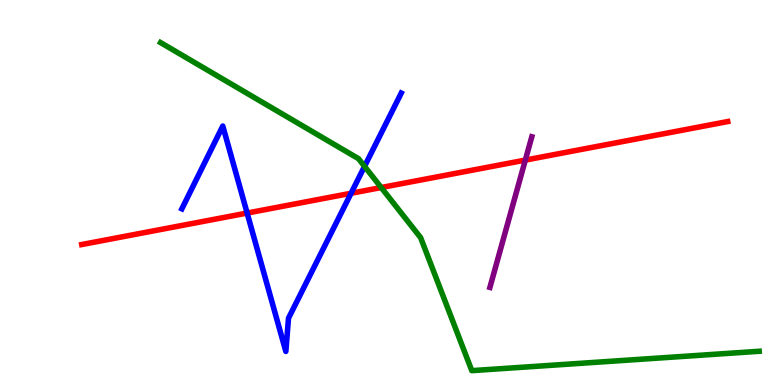[{'lines': ['blue', 'red'], 'intersections': [{'x': 3.19, 'y': 4.47}, {'x': 4.53, 'y': 4.98}]}, {'lines': ['green', 'red'], 'intersections': [{'x': 4.92, 'y': 5.13}]}, {'lines': ['purple', 'red'], 'intersections': [{'x': 6.78, 'y': 5.84}]}, {'lines': ['blue', 'green'], 'intersections': [{'x': 4.7, 'y': 5.68}]}, {'lines': ['blue', 'purple'], 'intersections': []}, {'lines': ['green', 'purple'], 'intersections': []}]